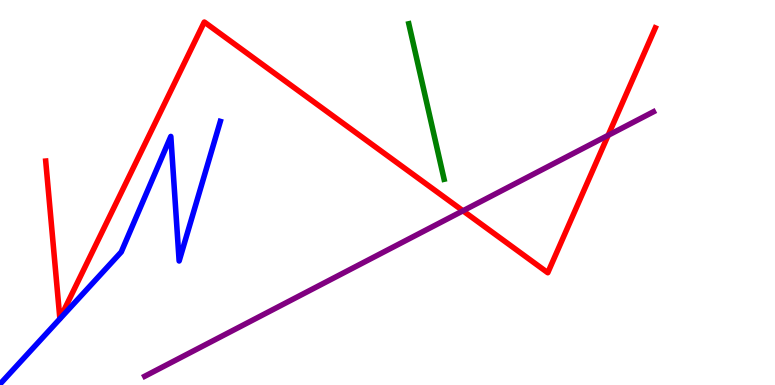[{'lines': ['blue', 'red'], 'intersections': []}, {'lines': ['green', 'red'], 'intersections': []}, {'lines': ['purple', 'red'], 'intersections': [{'x': 5.97, 'y': 4.52}, {'x': 7.85, 'y': 6.48}]}, {'lines': ['blue', 'green'], 'intersections': []}, {'lines': ['blue', 'purple'], 'intersections': []}, {'lines': ['green', 'purple'], 'intersections': []}]